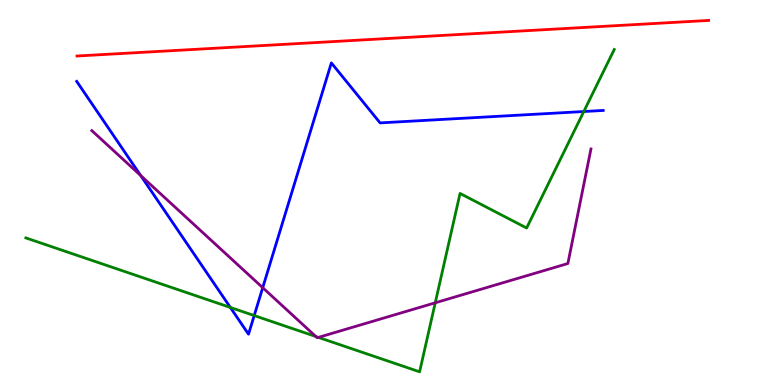[{'lines': ['blue', 'red'], 'intersections': []}, {'lines': ['green', 'red'], 'intersections': []}, {'lines': ['purple', 'red'], 'intersections': []}, {'lines': ['blue', 'green'], 'intersections': [{'x': 2.97, 'y': 2.01}, {'x': 3.28, 'y': 1.8}, {'x': 7.53, 'y': 7.1}]}, {'lines': ['blue', 'purple'], 'intersections': [{'x': 1.82, 'y': 5.44}, {'x': 3.39, 'y': 2.53}]}, {'lines': ['green', 'purple'], 'intersections': [{'x': 4.08, 'y': 1.26}, {'x': 4.11, 'y': 1.24}, {'x': 5.62, 'y': 2.14}]}]